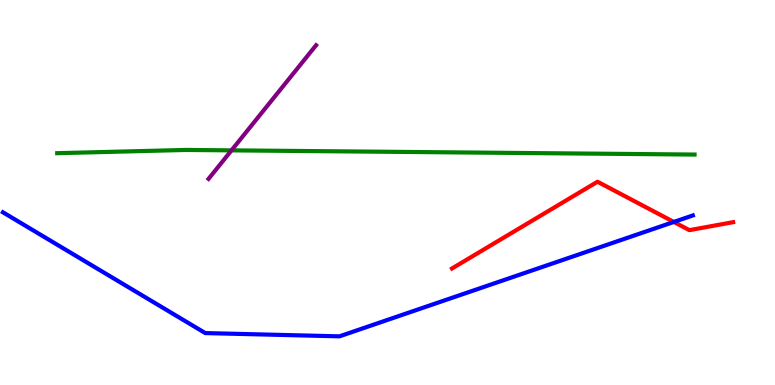[{'lines': ['blue', 'red'], 'intersections': [{'x': 8.69, 'y': 4.23}]}, {'lines': ['green', 'red'], 'intersections': []}, {'lines': ['purple', 'red'], 'intersections': []}, {'lines': ['blue', 'green'], 'intersections': []}, {'lines': ['blue', 'purple'], 'intersections': []}, {'lines': ['green', 'purple'], 'intersections': [{'x': 2.99, 'y': 6.09}]}]